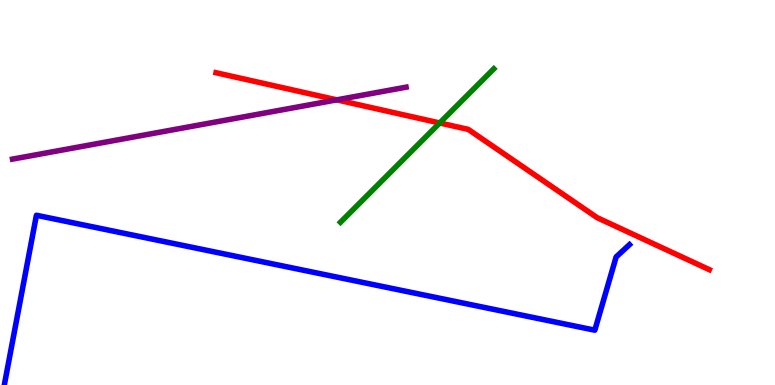[{'lines': ['blue', 'red'], 'intersections': []}, {'lines': ['green', 'red'], 'intersections': [{'x': 5.67, 'y': 6.81}]}, {'lines': ['purple', 'red'], 'intersections': [{'x': 4.35, 'y': 7.41}]}, {'lines': ['blue', 'green'], 'intersections': []}, {'lines': ['blue', 'purple'], 'intersections': []}, {'lines': ['green', 'purple'], 'intersections': []}]